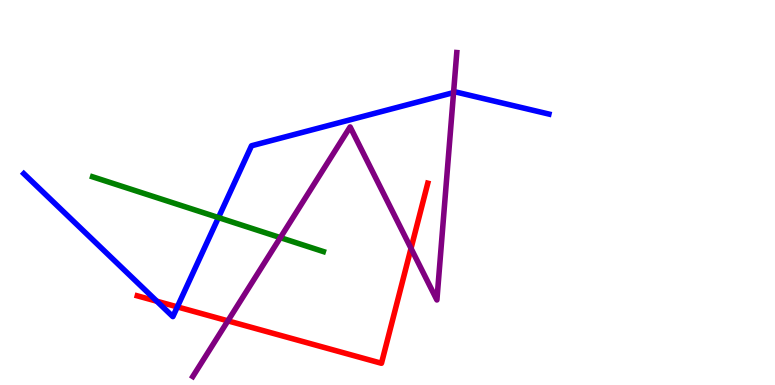[{'lines': ['blue', 'red'], 'intersections': [{'x': 2.02, 'y': 2.18}, {'x': 2.29, 'y': 2.03}]}, {'lines': ['green', 'red'], 'intersections': []}, {'lines': ['purple', 'red'], 'intersections': [{'x': 2.94, 'y': 1.67}, {'x': 5.3, 'y': 3.55}]}, {'lines': ['blue', 'green'], 'intersections': [{'x': 2.82, 'y': 4.35}]}, {'lines': ['blue', 'purple'], 'intersections': [{'x': 5.85, 'y': 7.6}]}, {'lines': ['green', 'purple'], 'intersections': [{'x': 3.62, 'y': 3.83}]}]